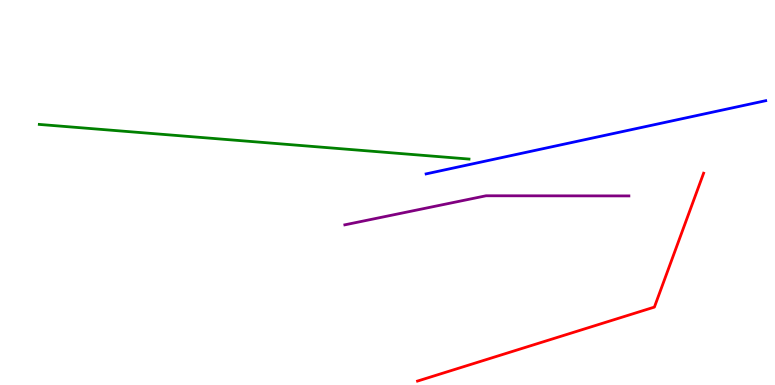[{'lines': ['blue', 'red'], 'intersections': []}, {'lines': ['green', 'red'], 'intersections': []}, {'lines': ['purple', 'red'], 'intersections': []}, {'lines': ['blue', 'green'], 'intersections': []}, {'lines': ['blue', 'purple'], 'intersections': []}, {'lines': ['green', 'purple'], 'intersections': []}]